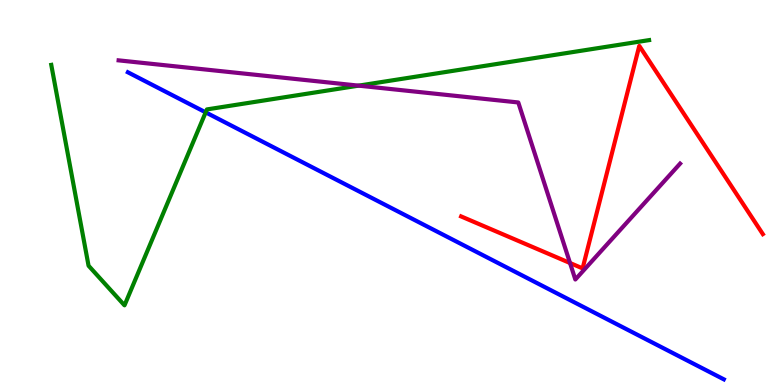[{'lines': ['blue', 'red'], 'intersections': []}, {'lines': ['green', 'red'], 'intersections': []}, {'lines': ['purple', 'red'], 'intersections': [{'x': 7.36, 'y': 3.17}]}, {'lines': ['blue', 'green'], 'intersections': [{'x': 2.65, 'y': 7.08}]}, {'lines': ['blue', 'purple'], 'intersections': []}, {'lines': ['green', 'purple'], 'intersections': [{'x': 4.63, 'y': 7.78}]}]